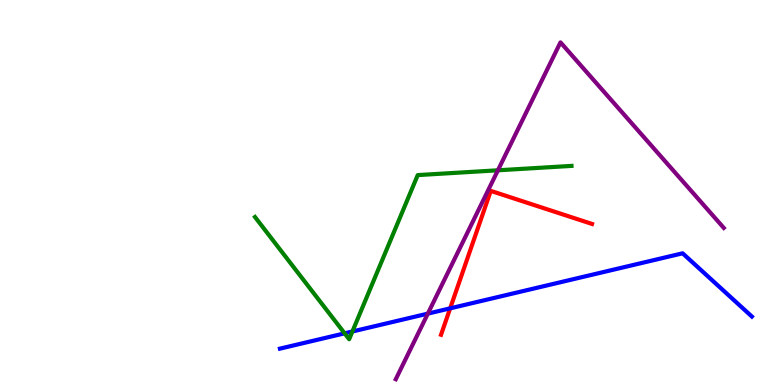[{'lines': ['blue', 'red'], 'intersections': [{'x': 5.81, 'y': 1.99}]}, {'lines': ['green', 'red'], 'intersections': []}, {'lines': ['purple', 'red'], 'intersections': []}, {'lines': ['blue', 'green'], 'intersections': [{'x': 4.45, 'y': 1.34}, {'x': 4.55, 'y': 1.39}]}, {'lines': ['blue', 'purple'], 'intersections': [{'x': 5.52, 'y': 1.85}]}, {'lines': ['green', 'purple'], 'intersections': [{'x': 6.42, 'y': 5.58}]}]